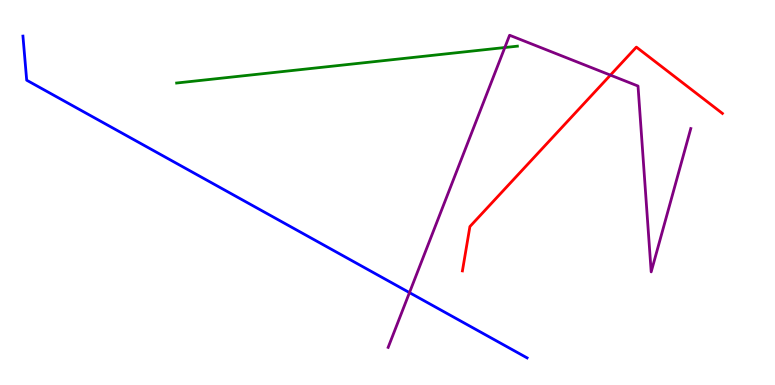[{'lines': ['blue', 'red'], 'intersections': []}, {'lines': ['green', 'red'], 'intersections': []}, {'lines': ['purple', 'red'], 'intersections': [{'x': 7.88, 'y': 8.05}]}, {'lines': ['blue', 'green'], 'intersections': []}, {'lines': ['blue', 'purple'], 'intersections': [{'x': 5.28, 'y': 2.4}]}, {'lines': ['green', 'purple'], 'intersections': [{'x': 6.51, 'y': 8.77}]}]